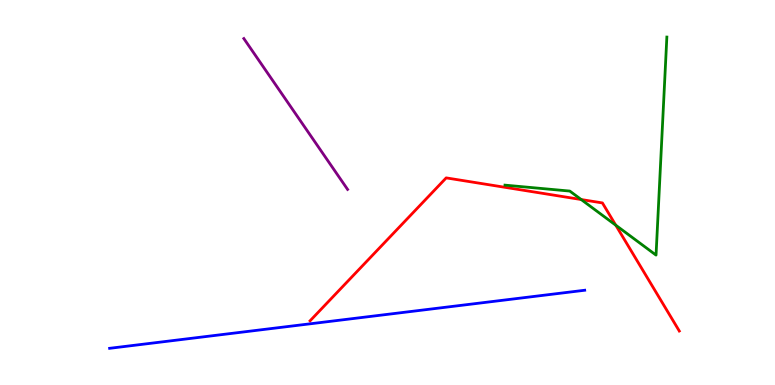[{'lines': ['blue', 'red'], 'intersections': []}, {'lines': ['green', 'red'], 'intersections': [{'x': 7.5, 'y': 4.82}, {'x': 7.95, 'y': 4.15}]}, {'lines': ['purple', 'red'], 'intersections': []}, {'lines': ['blue', 'green'], 'intersections': []}, {'lines': ['blue', 'purple'], 'intersections': []}, {'lines': ['green', 'purple'], 'intersections': []}]